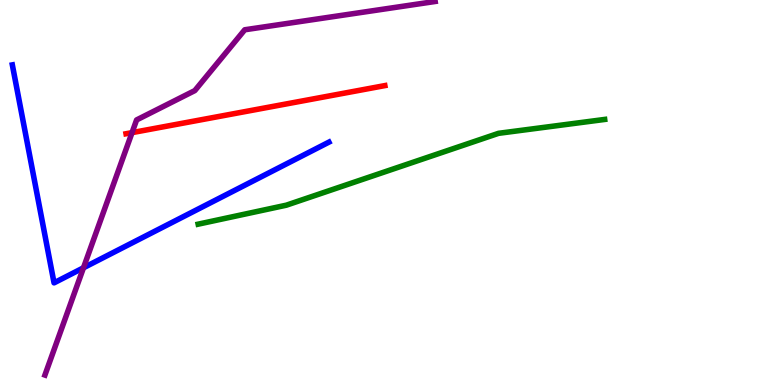[{'lines': ['blue', 'red'], 'intersections': []}, {'lines': ['green', 'red'], 'intersections': []}, {'lines': ['purple', 'red'], 'intersections': [{'x': 1.7, 'y': 6.55}]}, {'lines': ['blue', 'green'], 'intersections': []}, {'lines': ['blue', 'purple'], 'intersections': [{'x': 1.08, 'y': 3.04}]}, {'lines': ['green', 'purple'], 'intersections': []}]